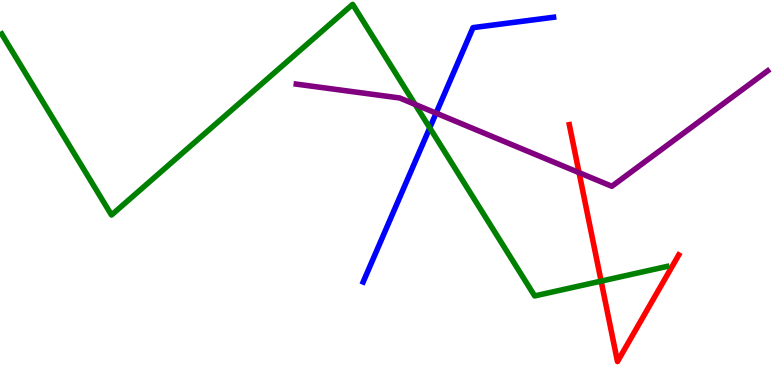[{'lines': ['blue', 'red'], 'intersections': []}, {'lines': ['green', 'red'], 'intersections': [{'x': 7.76, 'y': 2.7}]}, {'lines': ['purple', 'red'], 'intersections': [{'x': 7.47, 'y': 5.52}]}, {'lines': ['blue', 'green'], 'intersections': [{'x': 5.55, 'y': 6.68}]}, {'lines': ['blue', 'purple'], 'intersections': [{'x': 5.63, 'y': 7.06}]}, {'lines': ['green', 'purple'], 'intersections': [{'x': 5.36, 'y': 7.29}]}]